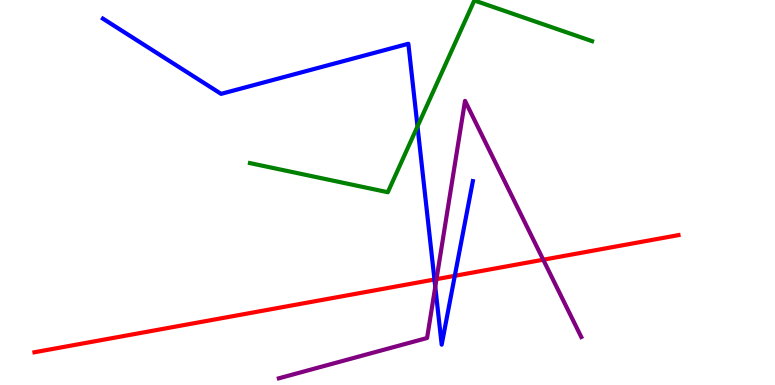[{'lines': ['blue', 'red'], 'intersections': [{'x': 5.61, 'y': 2.74}, {'x': 5.87, 'y': 2.84}]}, {'lines': ['green', 'red'], 'intersections': []}, {'lines': ['purple', 'red'], 'intersections': [{'x': 5.63, 'y': 2.75}, {'x': 7.01, 'y': 3.25}]}, {'lines': ['blue', 'green'], 'intersections': [{'x': 5.39, 'y': 6.72}]}, {'lines': ['blue', 'purple'], 'intersections': [{'x': 5.62, 'y': 2.55}]}, {'lines': ['green', 'purple'], 'intersections': []}]